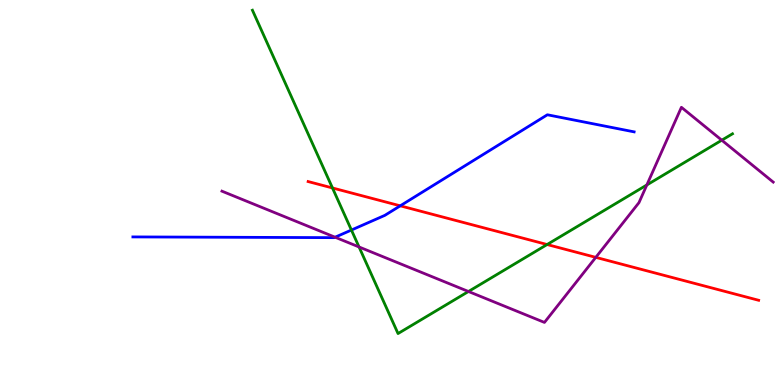[{'lines': ['blue', 'red'], 'intersections': [{'x': 5.16, 'y': 4.65}]}, {'lines': ['green', 'red'], 'intersections': [{'x': 4.29, 'y': 5.12}, {'x': 7.06, 'y': 3.65}]}, {'lines': ['purple', 'red'], 'intersections': [{'x': 7.69, 'y': 3.32}]}, {'lines': ['blue', 'green'], 'intersections': [{'x': 4.53, 'y': 4.02}]}, {'lines': ['blue', 'purple'], 'intersections': [{'x': 4.32, 'y': 3.84}]}, {'lines': ['green', 'purple'], 'intersections': [{'x': 4.63, 'y': 3.59}, {'x': 6.04, 'y': 2.43}, {'x': 8.35, 'y': 5.2}, {'x': 9.31, 'y': 6.36}]}]